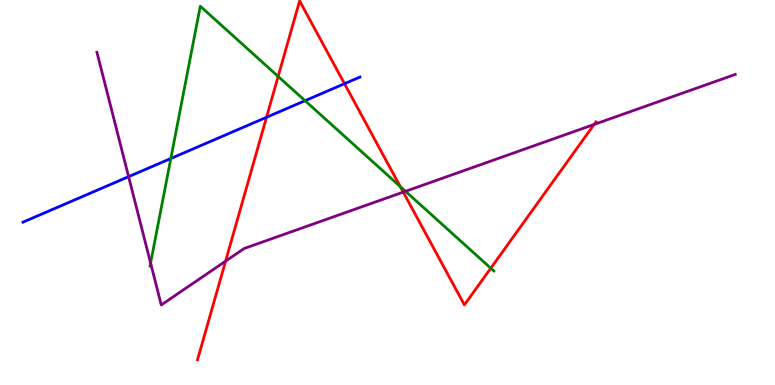[{'lines': ['blue', 'red'], 'intersections': [{'x': 3.44, 'y': 6.95}, {'x': 4.45, 'y': 7.83}]}, {'lines': ['green', 'red'], 'intersections': [{'x': 3.59, 'y': 8.01}, {'x': 5.16, 'y': 5.15}, {'x': 6.33, 'y': 3.03}]}, {'lines': ['purple', 'red'], 'intersections': [{'x': 2.91, 'y': 3.22}, {'x': 5.2, 'y': 5.01}, {'x': 7.67, 'y': 6.77}]}, {'lines': ['blue', 'green'], 'intersections': [{'x': 2.2, 'y': 5.88}, {'x': 3.94, 'y': 7.38}]}, {'lines': ['blue', 'purple'], 'intersections': [{'x': 1.66, 'y': 5.41}]}, {'lines': ['green', 'purple'], 'intersections': [{'x': 1.94, 'y': 3.17}, {'x': 5.23, 'y': 5.03}]}]